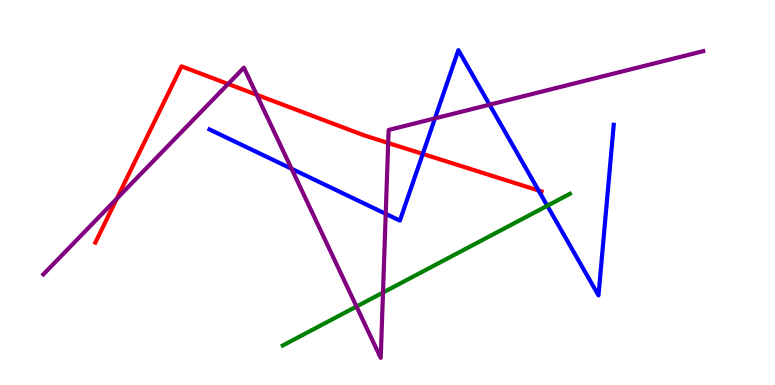[{'lines': ['blue', 'red'], 'intersections': [{'x': 5.46, 'y': 6.0}, {'x': 6.95, 'y': 5.05}]}, {'lines': ['green', 'red'], 'intersections': []}, {'lines': ['purple', 'red'], 'intersections': [{'x': 1.51, 'y': 4.84}, {'x': 2.94, 'y': 7.82}, {'x': 3.31, 'y': 7.54}, {'x': 5.01, 'y': 6.29}]}, {'lines': ['blue', 'green'], 'intersections': [{'x': 7.06, 'y': 4.66}]}, {'lines': ['blue', 'purple'], 'intersections': [{'x': 3.76, 'y': 5.62}, {'x': 4.98, 'y': 4.45}, {'x': 5.61, 'y': 6.93}, {'x': 6.32, 'y': 7.28}]}, {'lines': ['green', 'purple'], 'intersections': [{'x': 4.6, 'y': 2.04}, {'x': 4.94, 'y': 2.4}]}]